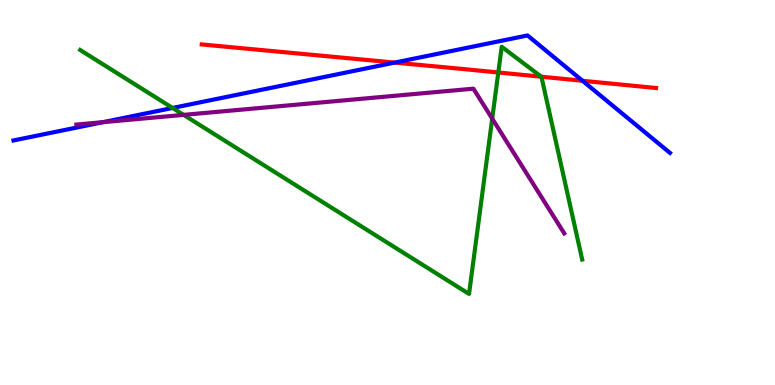[{'lines': ['blue', 'red'], 'intersections': [{'x': 5.09, 'y': 8.37}, {'x': 7.52, 'y': 7.9}]}, {'lines': ['green', 'red'], 'intersections': [{'x': 6.43, 'y': 8.12}, {'x': 6.98, 'y': 8.01}]}, {'lines': ['purple', 'red'], 'intersections': []}, {'lines': ['blue', 'green'], 'intersections': [{'x': 2.23, 'y': 7.2}]}, {'lines': ['blue', 'purple'], 'intersections': [{'x': 1.33, 'y': 6.83}]}, {'lines': ['green', 'purple'], 'intersections': [{'x': 2.37, 'y': 7.02}, {'x': 6.35, 'y': 6.92}]}]